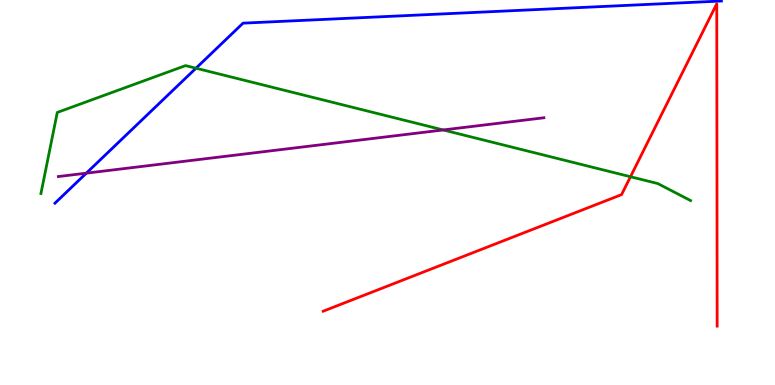[{'lines': ['blue', 'red'], 'intersections': []}, {'lines': ['green', 'red'], 'intersections': [{'x': 8.14, 'y': 5.41}]}, {'lines': ['purple', 'red'], 'intersections': []}, {'lines': ['blue', 'green'], 'intersections': [{'x': 2.53, 'y': 8.23}]}, {'lines': ['blue', 'purple'], 'intersections': [{'x': 1.11, 'y': 5.5}]}, {'lines': ['green', 'purple'], 'intersections': [{'x': 5.72, 'y': 6.62}]}]